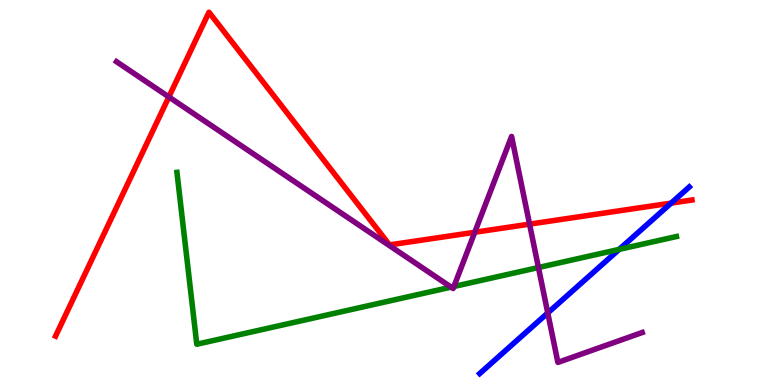[{'lines': ['blue', 'red'], 'intersections': [{'x': 8.66, 'y': 4.72}]}, {'lines': ['green', 'red'], 'intersections': []}, {'lines': ['purple', 'red'], 'intersections': [{'x': 2.18, 'y': 7.48}, {'x': 6.13, 'y': 3.97}, {'x': 6.83, 'y': 4.18}]}, {'lines': ['blue', 'green'], 'intersections': [{'x': 7.99, 'y': 3.52}]}, {'lines': ['blue', 'purple'], 'intersections': [{'x': 7.07, 'y': 1.87}]}, {'lines': ['green', 'purple'], 'intersections': [{'x': 5.82, 'y': 2.54}, {'x': 5.86, 'y': 2.56}, {'x': 6.95, 'y': 3.05}]}]